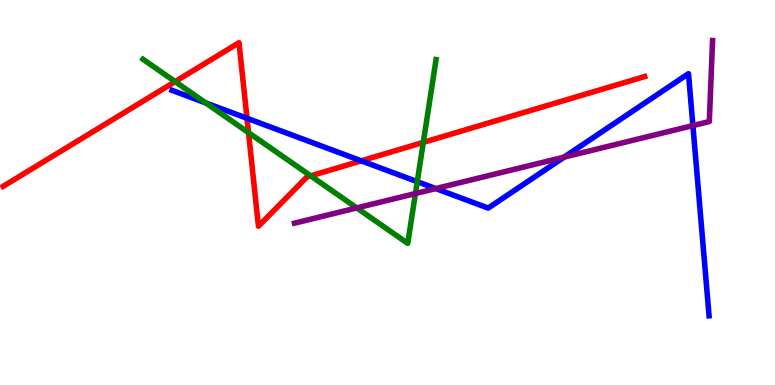[{'lines': ['blue', 'red'], 'intersections': [{'x': 3.19, 'y': 6.93}, {'x': 4.66, 'y': 5.82}]}, {'lines': ['green', 'red'], 'intersections': [{'x': 2.26, 'y': 7.88}, {'x': 3.21, 'y': 6.55}, {'x': 4.01, 'y': 5.43}, {'x': 5.46, 'y': 6.3}]}, {'lines': ['purple', 'red'], 'intersections': []}, {'lines': ['blue', 'green'], 'intersections': [{'x': 2.66, 'y': 7.33}, {'x': 5.38, 'y': 5.28}]}, {'lines': ['blue', 'purple'], 'intersections': [{'x': 5.62, 'y': 5.1}, {'x': 7.28, 'y': 5.92}, {'x': 8.94, 'y': 6.74}]}, {'lines': ['green', 'purple'], 'intersections': [{'x': 4.6, 'y': 4.6}, {'x': 5.36, 'y': 4.97}]}]